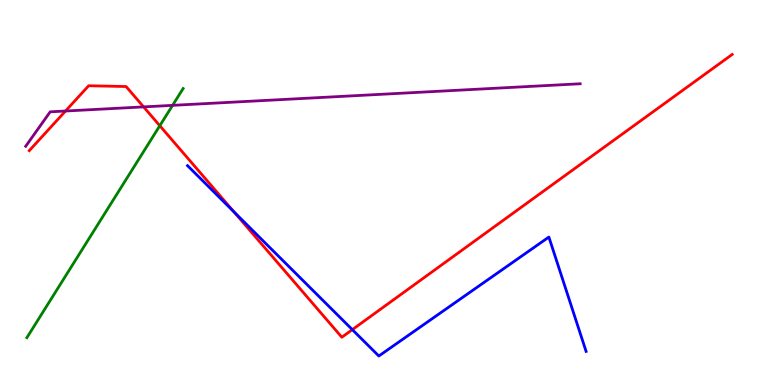[{'lines': ['blue', 'red'], 'intersections': [{'x': 3.02, 'y': 4.5}, {'x': 4.55, 'y': 1.44}]}, {'lines': ['green', 'red'], 'intersections': [{'x': 2.06, 'y': 6.73}]}, {'lines': ['purple', 'red'], 'intersections': [{'x': 0.845, 'y': 7.12}, {'x': 1.85, 'y': 7.22}]}, {'lines': ['blue', 'green'], 'intersections': []}, {'lines': ['blue', 'purple'], 'intersections': []}, {'lines': ['green', 'purple'], 'intersections': [{'x': 2.23, 'y': 7.26}]}]